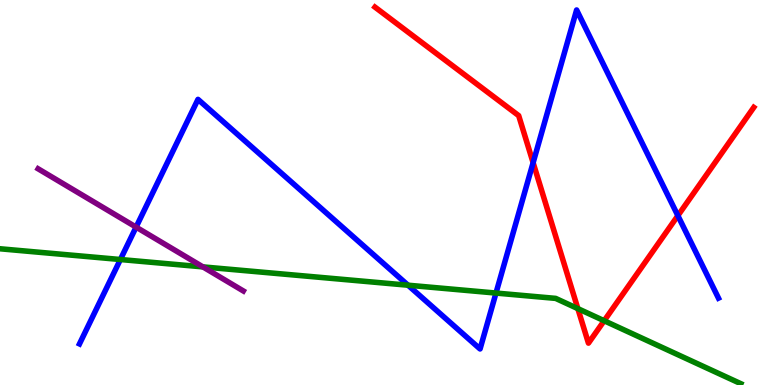[{'lines': ['blue', 'red'], 'intersections': [{'x': 6.88, 'y': 5.77}, {'x': 8.75, 'y': 4.4}]}, {'lines': ['green', 'red'], 'intersections': [{'x': 7.46, 'y': 1.98}, {'x': 7.8, 'y': 1.67}]}, {'lines': ['purple', 'red'], 'intersections': []}, {'lines': ['blue', 'green'], 'intersections': [{'x': 1.55, 'y': 3.26}, {'x': 5.26, 'y': 2.59}, {'x': 6.4, 'y': 2.39}]}, {'lines': ['blue', 'purple'], 'intersections': [{'x': 1.76, 'y': 4.1}]}, {'lines': ['green', 'purple'], 'intersections': [{'x': 2.62, 'y': 3.07}]}]